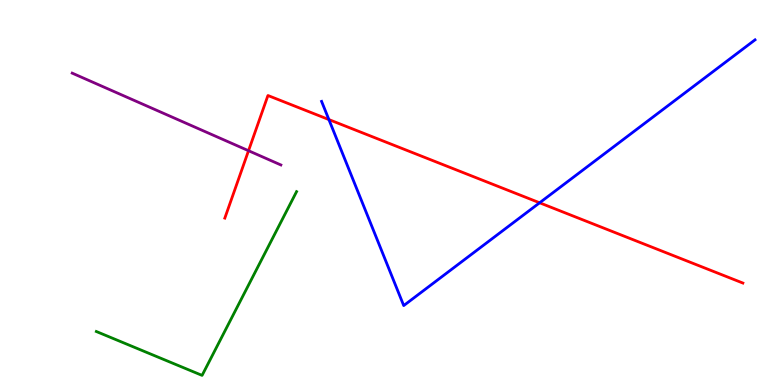[{'lines': ['blue', 'red'], 'intersections': [{'x': 4.24, 'y': 6.89}, {'x': 6.96, 'y': 4.73}]}, {'lines': ['green', 'red'], 'intersections': []}, {'lines': ['purple', 'red'], 'intersections': [{'x': 3.21, 'y': 6.09}]}, {'lines': ['blue', 'green'], 'intersections': []}, {'lines': ['blue', 'purple'], 'intersections': []}, {'lines': ['green', 'purple'], 'intersections': []}]